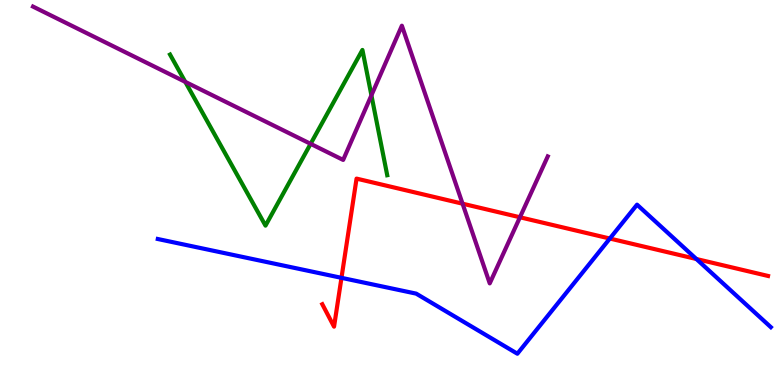[{'lines': ['blue', 'red'], 'intersections': [{'x': 4.41, 'y': 2.78}, {'x': 7.87, 'y': 3.8}, {'x': 8.99, 'y': 3.27}]}, {'lines': ['green', 'red'], 'intersections': []}, {'lines': ['purple', 'red'], 'intersections': [{'x': 5.97, 'y': 4.71}, {'x': 6.71, 'y': 4.36}]}, {'lines': ['blue', 'green'], 'intersections': []}, {'lines': ['blue', 'purple'], 'intersections': []}, {'lines': ['green', 'purple'], 'intersections': [{'x': 2.39, 'y': 7.87}, {'x': 4.01, 'y': 6.26}, {'x': 4.79, 'y': 7.52}]}]